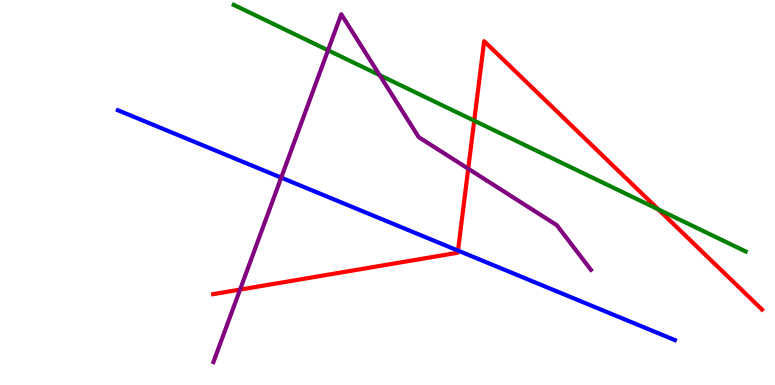[{'lines': ['blue', 'red'], 'intersections': [{'x': 5.91, 'y': 3.49}]}, {'lines': ['green', 'red'], 'intersections': [{'x': 6.12, 'y': 6.86}, {'x': 8.49, 'y': 4.56}]}, {'lines': ['purple', 'red'], 'intersections': [{'x': 3.1, 'y': 2.48}, {'x': 6.04, 'y': 5.62}]}, {'lines': ['blue', 'green'], 'intersections': []}, {'lines': ['blue', 'purple'], 'intersections': [{'x': 3.63, 'y': 5.39}]}, {'lines': ['green', 'purple'], 'intersections': [{'x': 4.23, 'y': 8.69}, {'x': 4.9, 'y': 8.05}]}]